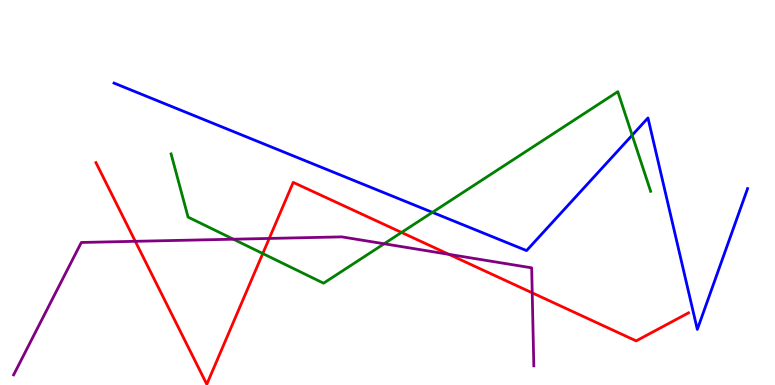[{'lines': ['blue', 'red'], 'intersections': []}, {'lines': ['green', 'red'], 'intersections': [{'x': 3.39, 'y': 3.41}, {'x': 5.18, 'y': 3.96}]}, {'lines': ['purple', 'red'], 'intersections': [{'x': 1.75, 'y': 3.73}, {'x': 3.47, 'y': 3.81}, {'x': 5.79, 'y': 3.39}, {'x': 6.87, 'y': 2.39}]}, {'lines': ['blue', 'green'], 'intersections': [{'x': 5.58, 'y': 4.48}, {'x': 8.16, 'y': 6.49}]}, {'lines': ['blue', 'purple'], 'intersections': []}, {'lines': ['green', 'purple'], 'intersections': [{'x': 3.01, 'y': 3.79}, {'x': 4.96, 'y': 3.67}]}]